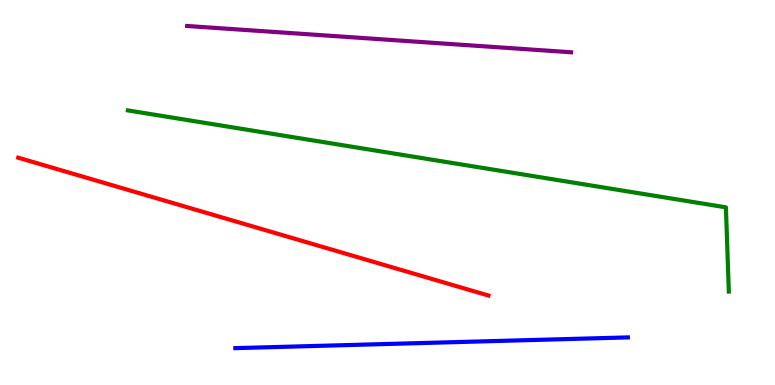[{'lines': ['blue', 'red'], 'intersections': []}, {'lines': ['green', 'red'], 'intersections': []}, {'lines': ['purple', 'red'], 'intersections': []}, {'lines': ['blue', 'green'], 'intersections': []}, {'lines': ['blue', 'purple'], 'intersections': []}, {'lines': ['green', 'purple'], 'intersections': []}]